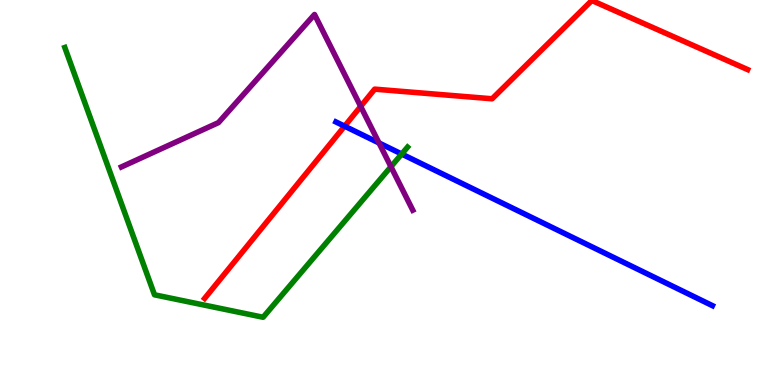[{'lines': ['blue', 'red'], 'intersections': [{'x': 4.45, 'y': 6.72}]}, {'lines': ['green', 'red'], 'intersections': []}, {'lines': ['purple', 'red'], 'intersections': [{'x': 4.65, 'y': 7.24}]}, {'lines': ['blue', 'green'], 'intersections': [{'x': 5.18, 'y': 6.0}]}, {'lines': ['blue', 'purple'], 'intersections': [{'x': 4.89, 'y': 6.29}]}, {'lines': ['green', 'purple'], 'intersections': [{'x': 5.04, 'y': 5.67}]}]